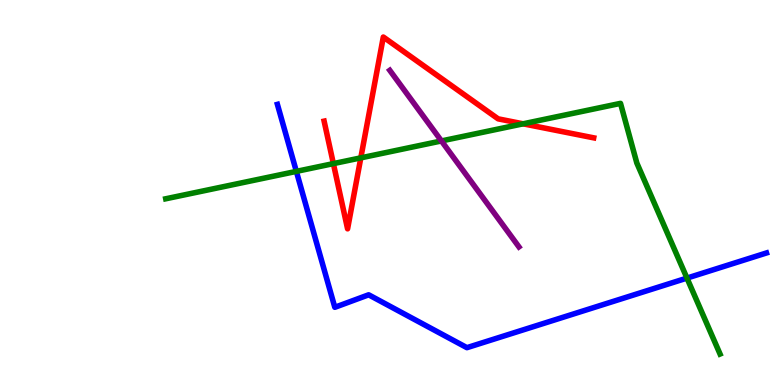[{'lines': ['blue', 'red'], 'intersections': []}, {'lines': ['green', 'red'], 'intersections': [{'x': 4.3, 'y': 5.75}, {'x': 4.66, 'y': 5.9}, {'x': 6.75, 'y': 6.78}]}, {'lines': ['purple', 'red'], 'intersections': []}, {'lines': ['blue', 'green'], 'intersections': [{'x': 3.82, 'y': 5.55}, {'x': 8.86, 'y': 2.78}]}, {'lines': ['blue', 'purple'], 'intersections': []}, {'lines': ['green', 'purple'], 'intersections': [{'x': 5.7, 'y': 6.34}]}]